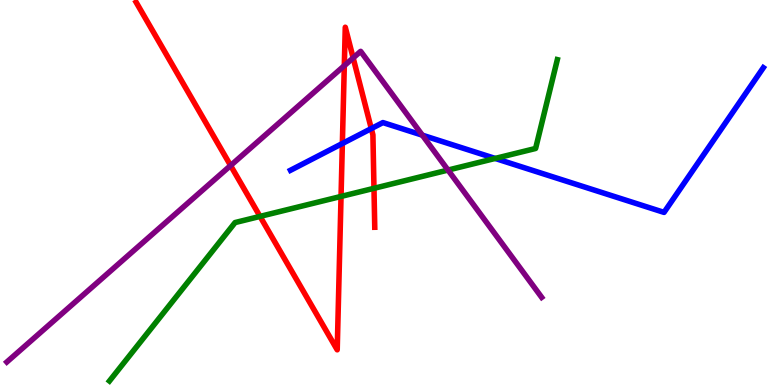[{'lines': ['blue', 'red'], 'intersections': [{'x': 4.42, 'y': 6.27}, {'x': 4.79, 'y': 6.66}]}, {'lines': ['green', 'red'], 'intersections': [{'x': 3.36, 'y': 4.38}, {'x': 4.4, 'y': 4.9}, {'x': 4.83, 'y': 5.11}]}, {'lines': ['purple', 'red'], 'intersections': [{'x': 2.98, 'y': 5.7}, {'x': 4.44, 'y': 8.29}, {'x': 4.56, 'y': 8.5}]}, {'lines': ['blue', 'green'], 'intersections': [{'x': 6.39, 'y': 5.88}]}, {'lines': ['blue', 'purple'], 'intersections': [{'x': 5.45, 'y': 6.49}]}, {'lines': ['green', 'purple'], 'intersections': [{'x': 5.78, 'y': 5.58}]}]